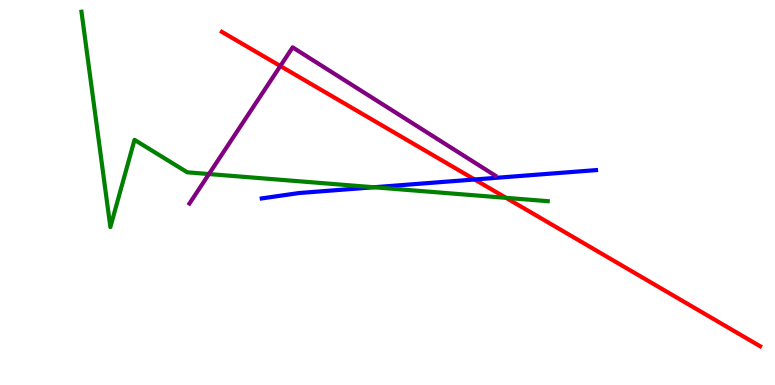[{'lines': ['blue', 'red'], 'intersections': [{'x': 6.12, 'y': 5.34}]}, {'lines': ['green', 'red'], 'intersections': [{'x': 6.53, 'y': 4.86}]}, {'lines': ['purple', 'red'], 'intersections': [{'x': 3.62, 'y': 8.29}]}, {'lines': ['blue', 'green'], 'intersections': [{'x': 4.82, 'y': 5.14}]}, {'lines': ['blue', 'purple'], 'intersections': []}, {'lines': ['green', 'purple'], 'intersections': [{'x': 2.7, 'y': 5.48}]}]